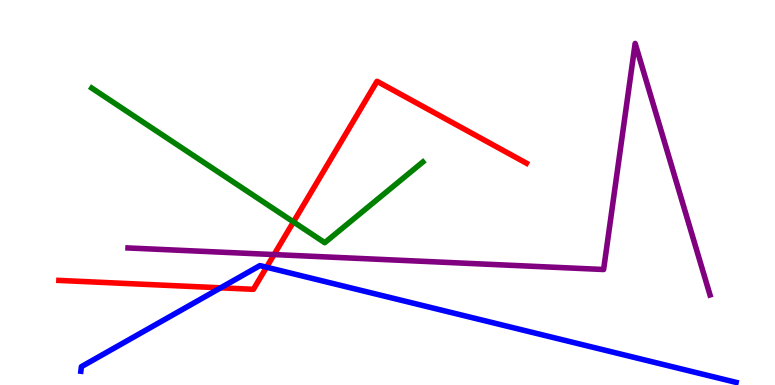[{'lines': ['blue', 'red'], 'intersections': [{'x': 2.85, 'y': 2.52}, {'x': 3.44, 'y': 3.06}]}, {'lines': ['green', 'red'], 'intersections': [{'x': 3.79, 'y': 4.24}]}, {'lines': ['purple', 'red'], 'intersections': [{'x': 3.54, 'y': 3.39}]}, {'lines': ['blue', 'green'], 'intersections': []}, {'lines': ['blue', 'purple'], 'intersections': []}, {'lines': ['green', 'purple'], 'intersections': []}]